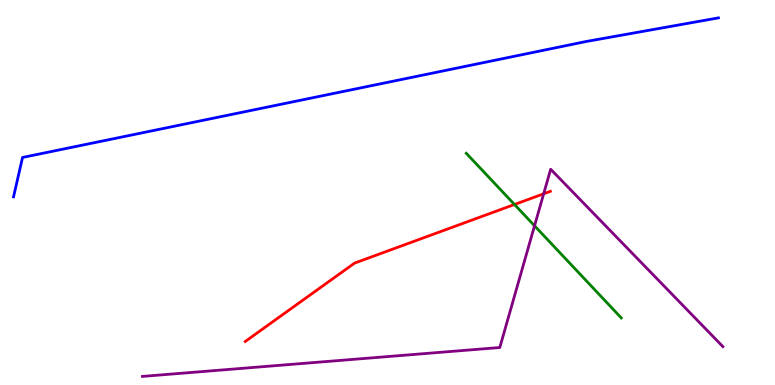[{'lines': ['blue', 'red'], 'intersections': []}, {'lines': ['green', 'red'], 'intersections': [{'x': 6.64, 'y': 4.69}]}, {'lines': ['purple', 'red'], 'intersections': [{'x': 7.02, 'y': 4.97}]}, {'lines': ['blue', 'green'], 'intersections': []}, {'lines': ['blue', 'purple'], 'intersections': []}, {'lines': ['green', 'purple'], 'intersections': [{'x': 6.9, 'y': 4.14}]}]